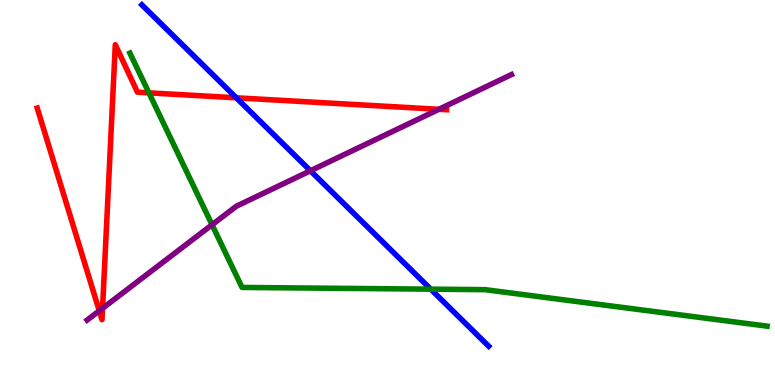[{'lines': ['blue', 'red'], 'intersections': [{'x': 3.05, 'y': 7.46}]}, {'lines': ['green', 'red'], 'intersections': [{'x': 1.92, 'y': 7.59}]}, {'lines': ['purple', 'red'], 'intersections': [{'x': 1.28, 'y': 1.93}, {'x': 1.32, 'y': 1.99}, {'x': 5.66, 'y': 7.16}]}, {'lines': ['blue', 'green'], 'intersections': [{'x': 5.56, 'y': 2.49}]}, {'lines': ['blue', 'purple'], 'intersections': [{'x': 4.01, 'y': 5.56}]}, {'lines': ['green', 'purple'], 'intersections': [{'x': 2.74, 'y': 4.16}]}]